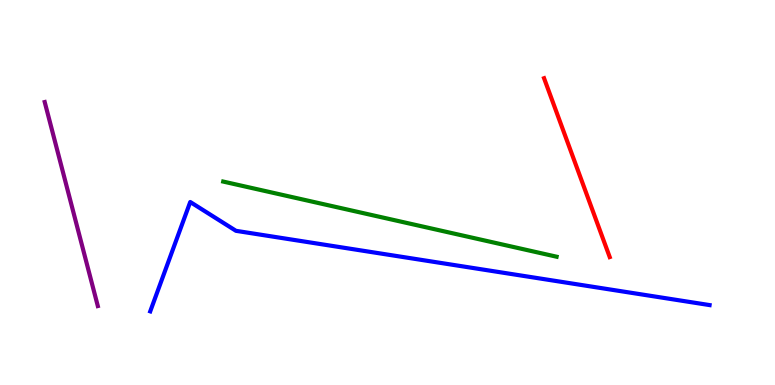[{'lines': ['blue', 'red'], 'intersections': []}, {'lines': ['green', 'red'], 'intersections': []}, {'lines': ['purple', 'red'], 'intersections': []}, {'lines': ['blue', 'green'], 'intersections': []}, {'lines': ['blue', 'purple'], 'intersections': []}, {'lines': ['green', 'purple'], 'intersections': []}]